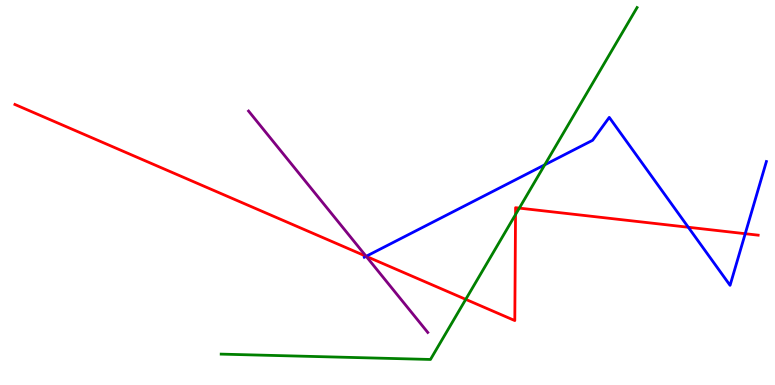[{'lines': ['blue', 'red'], 'intersections': [{'x': 4.72, 'y': 3.34}, {'x': 8.88, 'y': 4.1}, {'x': 9.62, 'y': 3.93}]}, {'lines': ['green', 'red'], 'intersections': [{'x': 6.01, 'y': 2.22}, {'x': 6.65, 'y': 4.43}, {'x': 6.7, 'y': 4.59}]}, {'lines': ['purple', 'red'], 'intersections': [{'x': 4.72, 'y': 3.34}]}, {'lines': ['blue', 'green'], 'intersections': [{'x': 7.03, 'y': 5.72}]}, {'lines': ['blue', 'purple'], 'intersections': [{'x': 4.72, 'y': 3.34}]}, {'lines': ['green', 'purple'], 'intersections': []}]